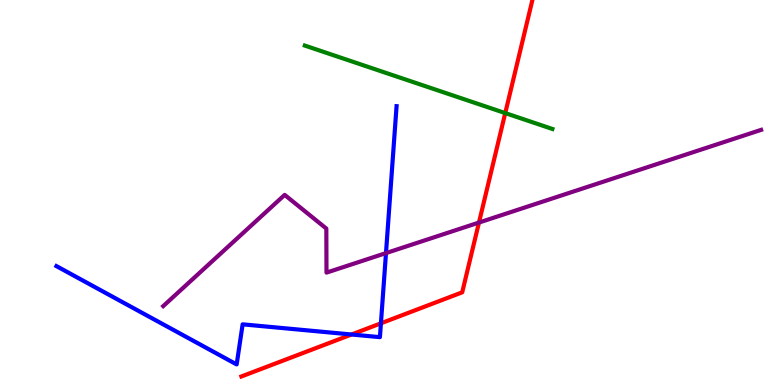[{'lines': ['blue', 'red'], 'intersections': [{'x': 4.54, 'y': 1.31}, {'x': 4.92, 'y': 1.6}]}, {'lines': ['green', 'red'], 'intersections': [{'x': 6.52, 'y': 7.06}]}, {'lines': ['purple', 'red'], 'intersections': [{'x': 6.18, 'y': 4.22}]}, {'lines': ['blue', 'green'], 'intersections': []}, {'lines': ['blue', 'purple'], 'intersections': [{'x': 4.98, 'y': 3.43}]}, {'lines': ['green', 'purple'], 'intersections': []}]